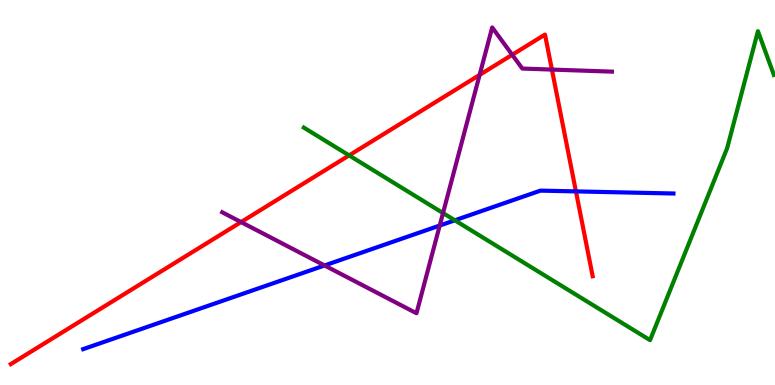[{'lines': ['blue', 'red'], 'intersections': [{'x': 7.43, 'y': 5.03}]}, {'lines': ['green', 'red'], 'intersections': [{'x': 4.5, 'y': 5.96}]}, {'lines': ['purple', 'red'], 'intersections': [{'x': 3.11, 'y': 4.23}, {'x': 6.19, 'y': 8.05}, {'x': 6.61, 'y': 8.58}, {'x': 7.12, 'y': 8.19}]}, {'lines': ['blue', 'green'], 'intersections': [{'x': 5.87, 'y': 4.28}]}, {'lines': ['blue', 'purple'], 'intersections': [{'x': 4.19, 'y': 3.1}, {'x': 5.67, 'y': 4.14}]}, {'lines': ['green', 'purple'], 'intersections': [{'x': 5.72, 'y': 4.47}]}]